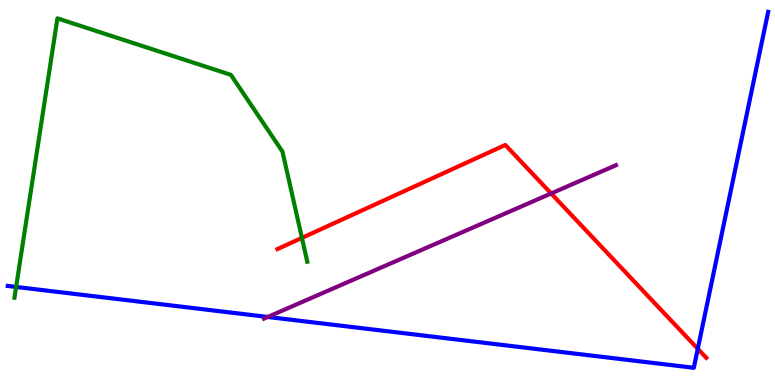[{'lines': ['blue', 'red'], 'intersections': [{'x': 9.0, 'y': 0.94}]}, {'lines': ['green', 'red'], 'intersections': [{'x': 3.9, 'y': 3.82}]}, {'lines': ['purple', 'red'], 'intersections': [{'x': 7.11, 'y': 4.97}]}, {'lines': ['blue', 'green'], 'intersections': [{'x': 0.208, 'y': 2.55}]}, {'lines': ['blue', 'purple'], 'intersections': [{'x': 3.45, 'y': 1.77}]}, {'lines': ['green', 'purple'], 'intersections': []}]